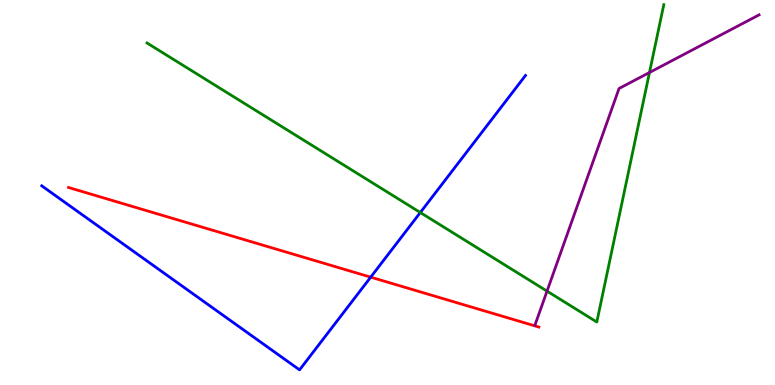[{'lines': ['blue', 'red'], 'intersections': [{'x': 4.78, 'y': 2.8}]}, {'lines': ['green', 'red'], 'intersections': []}, {'lines': ['purple', 'red'], 'intersections': []}, {'lines': ['blue', 'green'], 'intersections': [{'x': 5.42, 'y': 4.48}]}, {'lines': ['blue', 'purple'], 'intersections': []}, {'lines': ['green', 'purple'], 'intersections': [{'x': 7.06, 'y': 2.44}, {'x': 8.38, 'y': 8.12}]}]